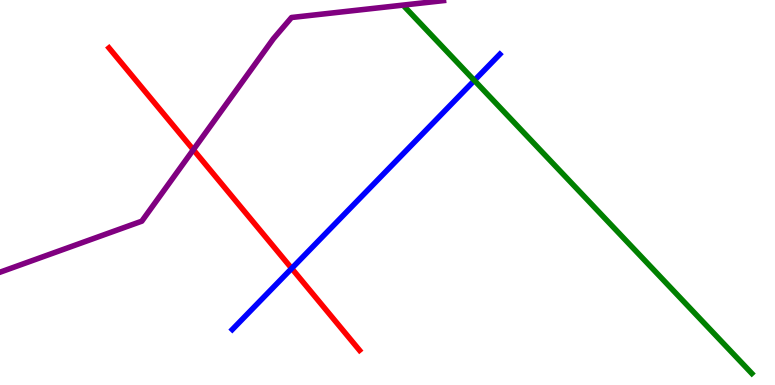[{'lines': ['blue', 'red'], 'intersections': [{'x': 3.76, 'y': 3.03}]}, {'lines': ['green', 'red'], 'intersections': []}, {'lines': ['purple', 'red'], 'intersections': [{'x': 2.49, 'y': 6.11}]}, {'lines': ['blue', 'green'], 'intersections': [{'x': 6.12, 'y': 7.91}]}, {'lines': ['blue', 'purple'], 'intersections': []}, {'lines': ['green', 'purple'], 'intersections': []}]